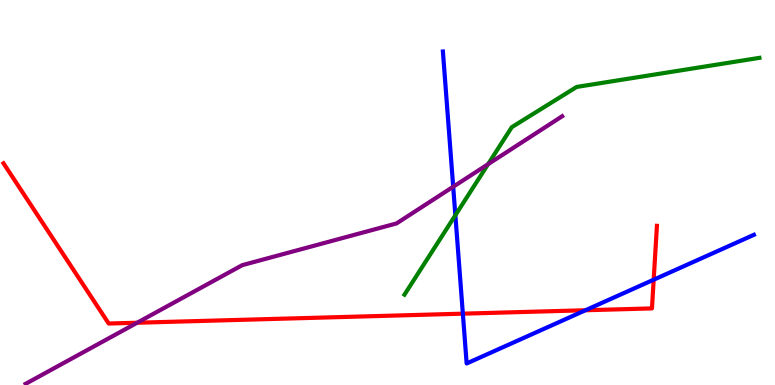[{'lines': ['blue', 'red'], 'intersections': [{'x': 5.97, 'y': 1.85}, {'x': 7.55, 'y': 1.94}, {'x': 8.43, 'y': 2.73}]}, {'lines': ['green', 'red'], 'intersections': []}, {'lines': ['purple', 'red'], 'intersections': [{'x': 1.77, 'y': 1.62}]}, {'lines': ['blue', 'green'], 'intersections': [{'x': 5.88, 'y': 4.41}]}, {'lines': ['blue', 'purple'], 'intersections': [{'x': 5.85, 'y': 5.15}]}, {'lines': ['green', 'purple'], 'intersections': [{'x': 6.3, 'y': 5.74}]}]